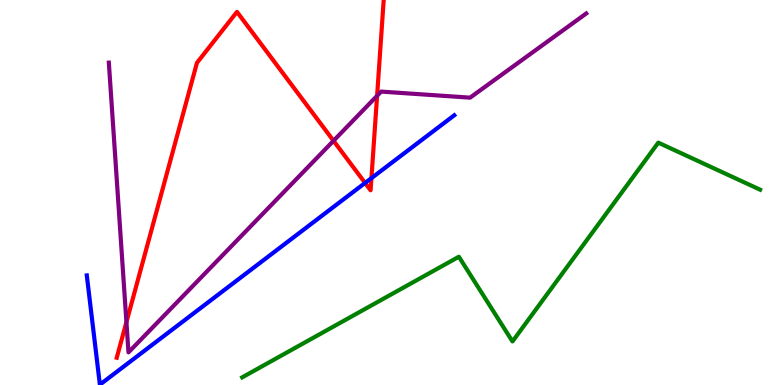[{'lines': ['blue', 'red'], 'intersections': [{'x': 4.71, 'y': 5.25}, {'x': 4.79, 'y': 5.37}]}, {'lines': ['green', 'red'], 'intersections': []}, {'lines': ['purple', 'red'], 'intersections': [{'x': 1.63, 'y': 1.63}, {'x': 4.3, 'y': 6.34}, {'x': 4.87, 'y': 7.51}]}, {'lines': ['blue', 'green'], 'intersections': []}, {'lines': ['blue', 'purple'], 'intersections': []}, {'lines': ['green', 'purple'], 'intersections': []}]